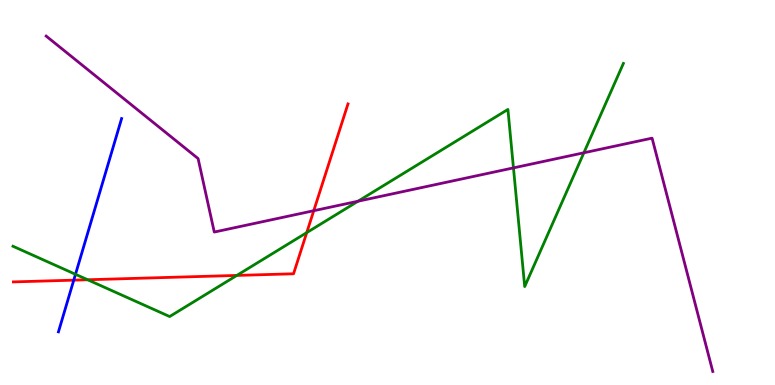[{'lines': ['blue', 'red'], 'intersections': [{'x': 0.952, 'y': 2.72}]}, {'lines': ['green', 'red'], 'intersections': [{'x': 1.13, 'y': 2.73}, {'x': 3.06, 'y': 2.85}, {'x': 3.96, 'y': 3.96}]}, {'lines': ['purple', 'red'], 'intersections': [{'x': 4.05, 'y': 4.53}]}, {'lines': ['blue', 'green'], 'intersections': [{'x': 0.974, 'y': 2.88}]}, {'lines': ['blue', 'purple'], 'intersections': []}, {'lines': ['green', 'purple'], 'intersections': [{'x': 4.62, 'y': 4.77}, {'x': 6.63, 'y': 5.64}, {'x': 7.53, 'y': 6.03}]}]